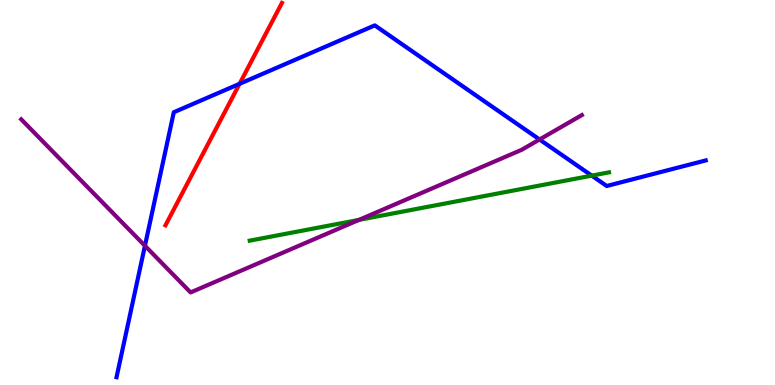[{'lines': ['blue', 'red'], 'intersections': [{'x': 3.09, 'y': 7.82}]}, {'lines': ['green', 'red'], 'intersections': []}, {'lines': ['purple', 'red'], 'intersections': []}, {'lines': ['blue', 'green'], 'intersections': [{'x': 7.64, 'y': 5.44}]}, {'lines': ['blue', 'purple'], 'intersections': [{'x': 1.87, 'y': 3.62}, {'x': 6.96, 'y': 6.38}]}, {'lines': ['green', 'purple'], 'intersections': [{'x': 4.63, 'y': 4.29}]}]